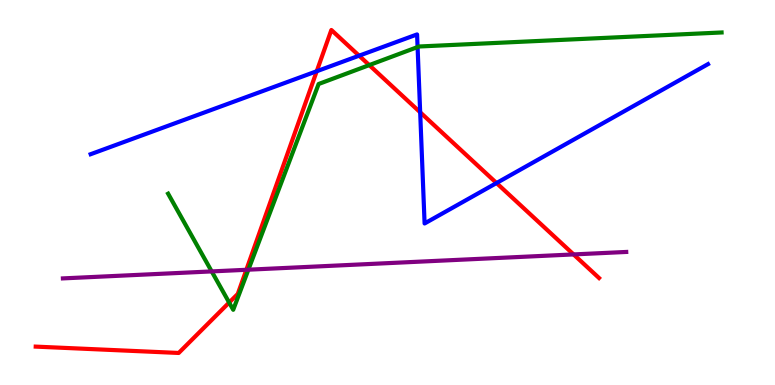[{'lines': ['blue', 'red'], 'intersections': [{'x': 4.09, 'y': 8.15}, {'x': 4.63, 'y': 8.55}, {'x': 5.42, 'y': 7.08}, {'x': 6.41, 'y': 5.25}]}, {'lines': ['green', 'red'], 'intersections': [{'x': 2.96, 'y': 2.14}, {'x': 4.76, 'y': 8.31}]}, {'lines': ['purple', 'red'], 'intersections': [{'x': 3.18, 'y': 2.99}, {'x': 7.4, 'y': 3.39}]}, {'lines': ['blue', 'green'], 'intersections': [{'x': 5.39, 'y': 8.78}]}, {'lines': ['blue', 'purple'], 'intersections': []}, {'lines': ['green', 'purple'], 'intersections': [{'x': 2.73, 'y': 2.95}, {'x': 3.21, 'y': 3.0}]}]